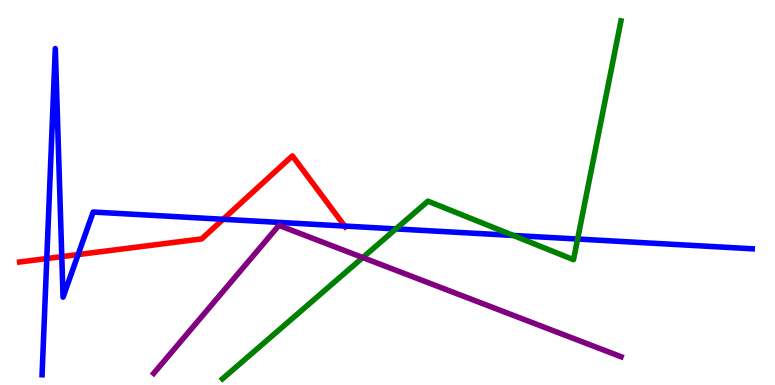[{'lines': ['blue', 'red'], 'intersections': [{'x': 0.604, 'y': 3.28}, {'x': 0.797, 'y': 3.33}, {'x': 1.01, 'y': 3.39}, {'x': 2.88, 'y': 4.3}, {'x': 4.45, 'y': 4.13}]}, {'lines': ['green', 'red'], 'intersections': []}, {'lines': ['purple', 'red'], 'intersections': []}, {'lines': ['blue', 'green'], 'intersections': [{'x': 5.11, 'y': 4.05}, {'x': 6.62, 'y': 3.88}, {'x': 7.45, 'y': 3.79}]}, {'lines': ['blue', 'purple'], 'intersections': []}, {'lines': ['green', 'purple'], 'intersections': [{'x': 4.68, 'y': 3.31}]}]